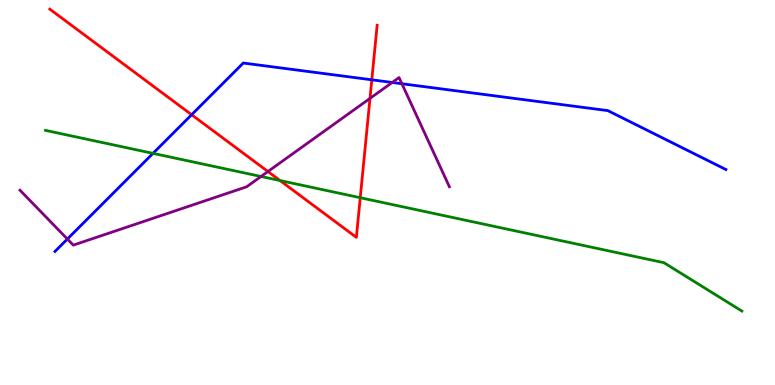[{'lines': ['blue', 'red'], 'intersections': [{'x': 2.47, 'y': 7.02}, {'x': 4.8, 'y': 7.93}]}, {'lines': ['green', 'red'], 'intersections': [{'x': 3.61, 'y': 5.31}, {'x': 4.65, 'y': 4.86}]}, {'lines': ['purple', 'red'], 'intersections': [{'x': 3.46, 'y': 5.54}, {'x': 4.77, 'y': 7.44}]}, {'lines': ['blue', 'green'], 'intersections': [{'x': 1.97, 'y': 6.02}]}, {'lines': ['blue', 'purple'], 'intersections': [{'x': 0.87, 'y': 3.79}, {'x': 5.06, 'y': 7.86}, {'x': 5.19, 'y': 7.83}]}, {'lines': ['green', 'purple'], 'intersections': [{'x': 3.37, 'y': 5.42}]}]